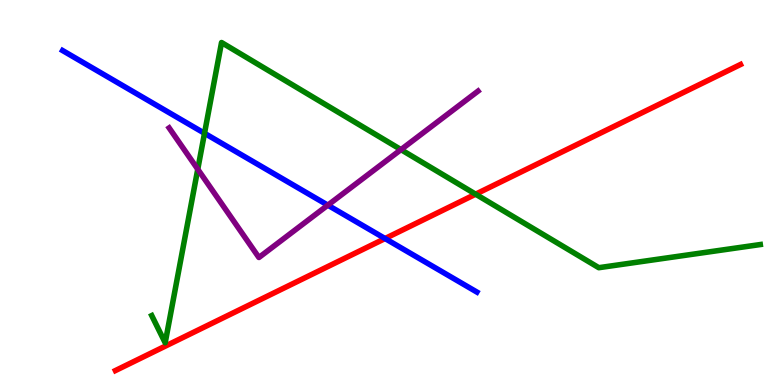[{'lines': ['blue', 'red'], 'intersections': [{'x': 4.97, 'y': 3.8}]}, {'lines': ['green', 'red'], 'intersections': [{'x': 6.14, 'y': 4.96}]}, {'lines': ['purple', 'red'], 'intersections': []}, {'lines': ['blue', 'green'], 'intersections': [{'x': 2.64, 'y': 6.54}]}, {'lines': ['blue', 'purple'], 'intersections': [{'x': 4.23, 'y': 4.67}]}, {'lines': ['green', 'purple'], 'intersections': [{'x': 2.55, 'y': 5.6}, {'x': 5.17, 'y': 6.11}]}]